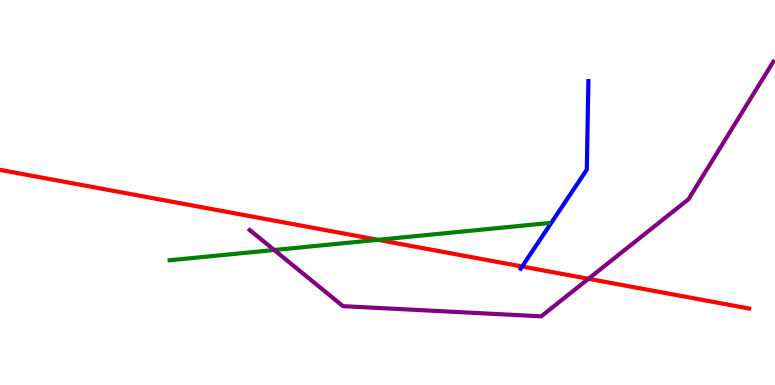[{'lines': ['blue', 'red'], 'intersections': [{'x': 6.74, 'y': 3.08}]}, {'lines': ['green', 'red'], 'intersections': [{'x': 4.88, 'y': 3.77}]}, {'lines': ['purple', 'red'], 'intersections': [{'x': 7.59, 'y': 2.76}]}, {'lines': ['blue', 'green'], 'intersections': []}, {'lines': ['blue', 'purple'], 'intersections': []}, {'lines': ['green', 'purple'], 'intersections': [{'x': 3.54, 'y': 3.51}]}]